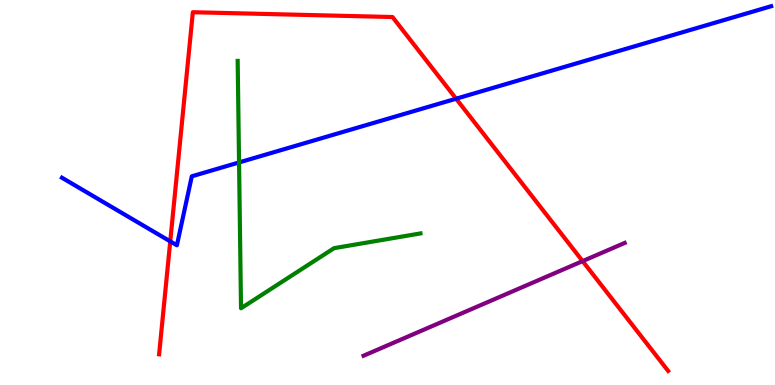[{'lines': ['blue', 'red'], 'intersections': [{'x': 2.2, 'y': 3.73}, {'x': 5.89, 'y': 7.44}]}, {'lines': ['green', 'red'], 'intersections': []}, {'lines': ['purple', 'red'], 'intersections': [{'x': 7.52, 'y': 3.22}]}, {'lines': ['blue', 'green'], 'intersections': [{'x': 3.08, 'y': 5.78}]}, {'lines': ['blue', 'purple'], 'intersections': []}, {'lines': ['green', 'purple'], 'intersections': []}]